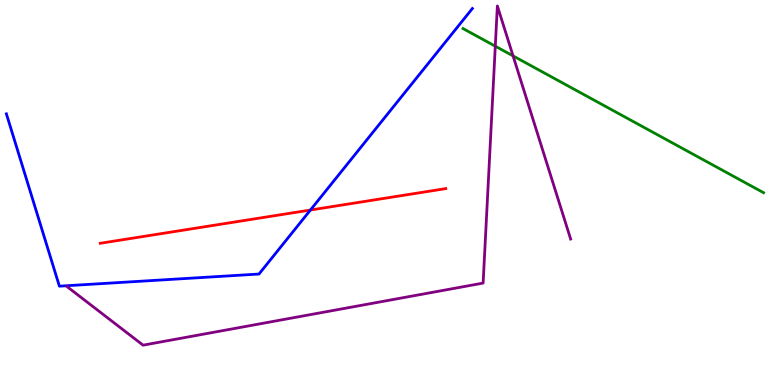[{'lines': ['blue', 'red'], 'intersections': [{'x': 4.01, 'y': 4.54}]}, {'lines': ['green', 'red'], 'intersections': []}, {'lines': ['purple', 'red'], 'intersections': []}, {'lines': ['blue', 'green'], 'intersections': []}, {'lines': ['blue', 'purple'], 'intersections': []}, {'lines': ['green', 'purple'], 'intersections': [{'x': 6.39, 'y': 8.8}, {'x': 6.62, 'y': 8.55}]}]